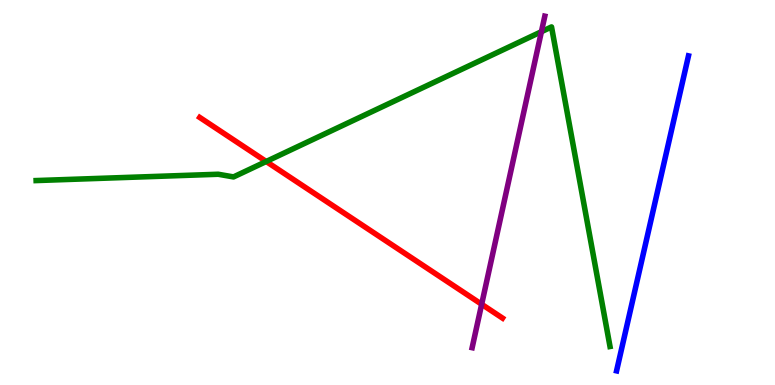[{'lines': ['blue', 'red'], 'intersections': []}, {'lines': ['green', 'red'], 'intersections': [{'x': 3.44, 'y': 5.81}]}, {'lines': ['purple', 'red'], 'intersections': [{'x': 6.21, 'y': 2.1}]}, {'lines': ['blue', 'green'], 'intersections': []}, {'lines': ['blue', 'purple'], 'intersections': []}, {'lines': ['green', 'purple'], 'intersections': [{'x': 6.99, 'y': 9.18}]}]